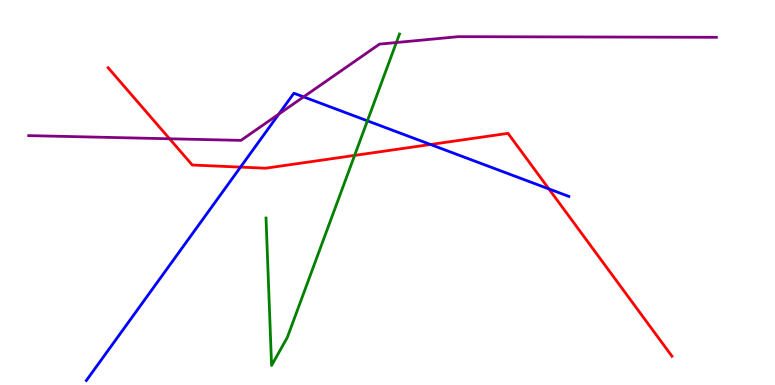[{'lines': ['blue', 'red'], 'intersections': [{'x': 3.1, 'y': 5.66}, {'x': 5.55, 'y': 6.25}, {'x': 7.08, 'y': 5.09}]}, {'lines': ['green', 'red'], 'intersections': [{'x': 4.58, 'y': 5.96}]}, {'lines': ['purple', 'red'], 'intersections': [{'x': 2.19, 'y': 6.4}]}, {'lines': ['blue', 'green'], 'intersections': [{'x': 4.74, 'y': 6.86}]}, {'lines': ['blue', 'purple'], 'intersections': [{'x': 3.6, 'y': 7.04}, {'x': 3.92, 'y': 7.48}]}, {'lines': ['green', 'purple'], 'intersections': [{'x': 5.11, 'y': 8.9}]}]